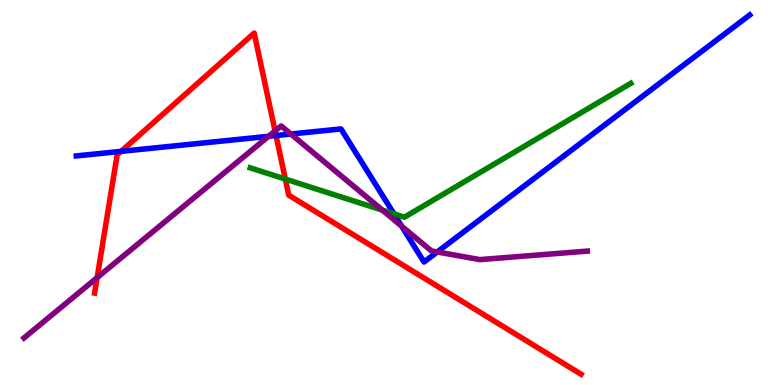[{'lines': ['blue', 'red'], 'intersections': [{'x': 1.56, 'y': 6.07}, {'x': 3.56, 'y': 6.48}]}, {'lines': ['green', 'red'], 'intersections': [{'x': 3.68, 'y': 5.35}]}, {'lines': ['purple', 'red'], 'intersections': [{'x': 1.25, 'y': 2.79}, {'x': 3.55, 'y': 6.6}]}, {'lines': ['blue', 'green'], 'intersections': [{'x': 5.08, 'y': 4.45}]}, {'lines': ['blue', 'purple'], 'intersections': [{'x': 3.47, 'y': 6.46}, {'x': 3.75, 'y': 6.52}, {'x': 5.18, 'y': 4.13}, {'x': 5.64, 'y': 3.46}]}, {'lines': ['green', 'purple'], 'intersections': [{'x': 4.93, 'y': 4.54}]}]